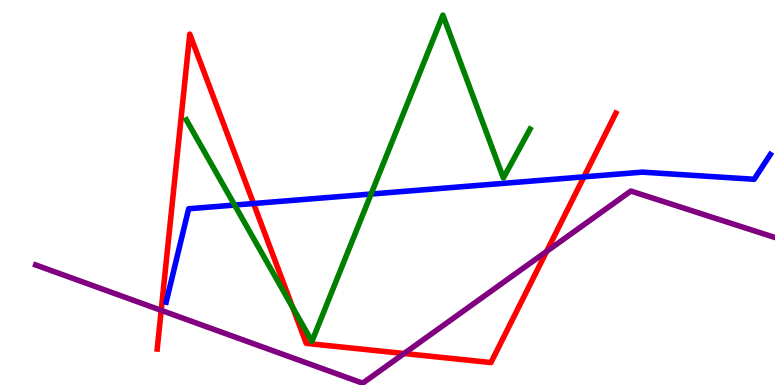[{'lines': ['blue', 'red'], 'intersections': [{'x': 3.27, 'y': 4.71}, {'x': 7.53, 'y': 5.41}]}, {'lines': ['green', 'red'], 'intersections': [{'x': 3.78, 'y': 2.01}]}, {'lines': ['purple', 'red'], 'intersections': [{'x': 2.08, 'y': 1.94}, {'x': 5.21, 'y': 0.818}, {'x': 7.05, 'y': 3.47}]}, {'lines': ['blue', 'green'], 'intersections': [{'x': 3.03, 'y': 4.67}, {'x': 4.79, 'y': 4.96}]}, {'lines': ['blue', 'purple'], 'intersections': []}, {'lines': ['green', 'purple'], 'intersections': []}]